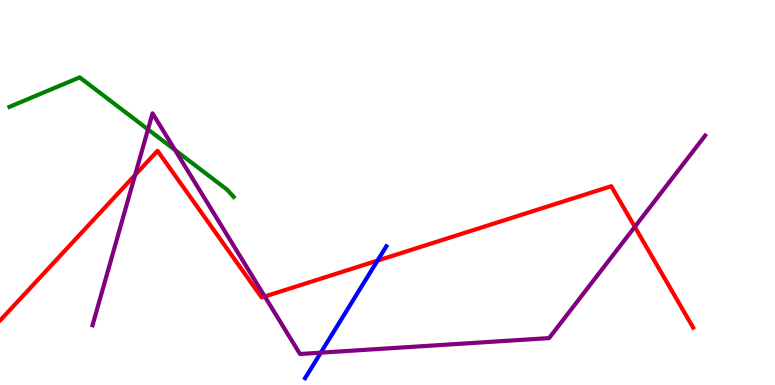[{'lines': ['blue', 'red'], 'intersections': [{'x': 4.87, 'y': 3.23}]}, {'lines': ['green', 'red'], 'intersections': []}, {'lines': ['purple', 'red'], 'intersections': [{'x': 1.74, 'y': 5.45}, {'x': 3.42, 'y': 2.3}, {'x': 8.19, 'y': 4.11}]}, {'lines': ['blue', 'green'], 'intersections': []}, {'lines': ['blue', 'purple'], 'intersections': [{'x': 4.14, 'y': 0.84}]}, {'lines': ['green', 'purple'], 'intersections': [{'x': 1.91, 'y': 6.64}, {'x': 2.26, 'y': 6.1}]}]